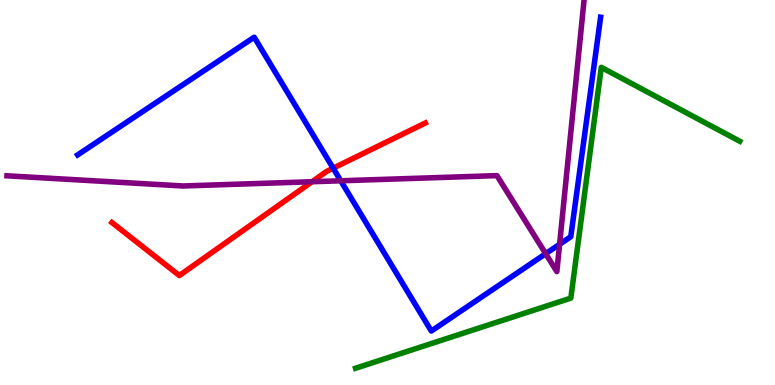[{'lines': ['blue', 'red'], 'intersections': [{'x': 4.3, 'y': 5.63}]}, {'lines': ['green', 'red'], 'intersections': []}, {'lines': ['purple', 'red'], 'intersections': [{'x': 4.03, 'y': 5.28}]}, {'lines': ['blue', 'green'], 'intersections': []}, {'lines': ['blue', 'purple'], 'intersections': [{'x': 4.4, 'y': 5.3}, {'x': 7.04, 'y': 3.41}, {'x': 7.22, 'y': 3.65}]}, {'lines': ['green', 'purple'], 'intersections': []}]